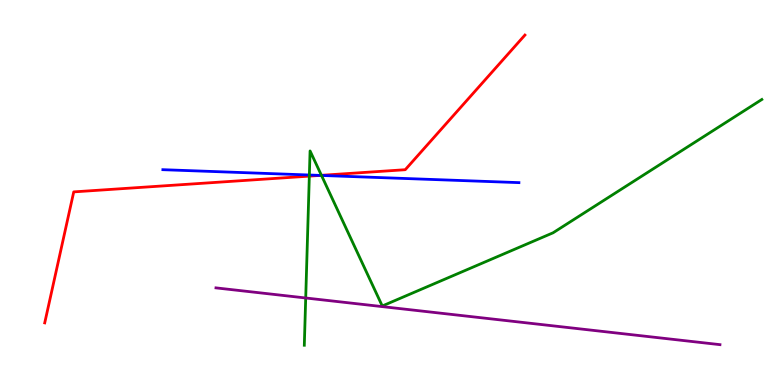[{'lines': ['blue', 'red'], 'intersections': [{'x': 4.13, 'y': 5.44}]}, {'lines': ['green', 'red'], 'intersections': [{'x': 3.99, 'y': 5.43}, {'x': 4.15, 'y': 5.45}]}, {'lines': ['purple', 'red'], 'intersections': []}, {'lines': ['blue', 'green'], 'intersections': [{'x': 3.99, 'y': 5.45}, {'x': 4.15, 'y': 5.44}]}, {'lines': ['blue', 'purple'], 'intersections': []}, {'lines': ['green', 'purple'], 'intersections': [{'x': 3.94, 'y': 2.26}]}]